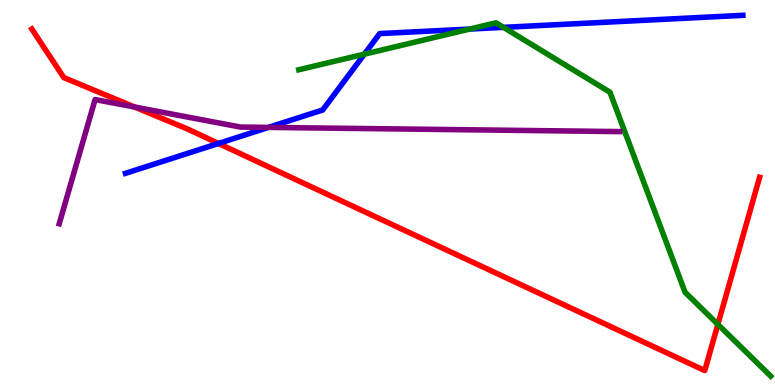[{'lines': ['blue', 'red'], 'intersections': [{'x': 2.82, 'y': 6.27}]}, {'lines': ['green', 'red'], 'intersections': [{'x': 9.26, 'y': 1.57}]}, {'lines': ['purple', 'red'], 'intersections': [{'x': 1.74, 'y': 7.22}]}, {'lines': ['blue', 'green'], 'intersections': [{'x': 4.7, 'y': 8.59}, {'x': 6.06, 'y': 9.25}, {'x': 6.5, 'y': 9.29}]}, {'lines': ['blue', 'purple'], 'intersections': [{'x': 3.46, 'y': 6.69}]}, {'lines': ['green', 'purple'], 'intersections': []}]